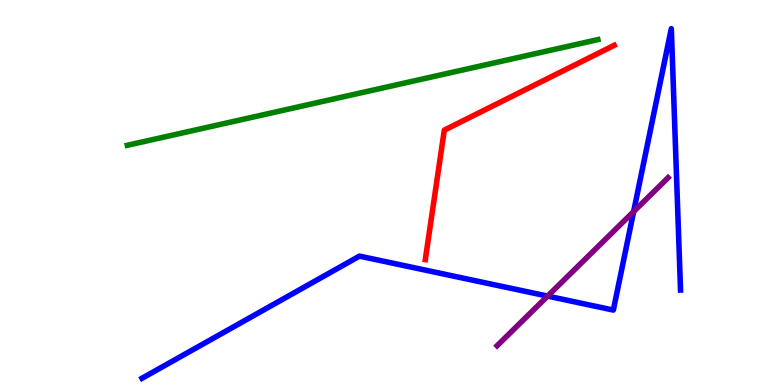[{'lines': ['blue', 'red'], 'intersections': []}, {'lines': ['green', 'red'], 'intersections': []}, {'lines': ['purple', 'red'], 'intersections': []}, {'lines': ['blue', 'green'], 'intersections': []}, {'lines': ['blue', 'purple'], 'intersections': [{'x': 7.07, 'y': 2.31}, {'x': 8.18, 'y': 4.5}]}, {'lines': ['green', 'purple'], 'intersections': []}]